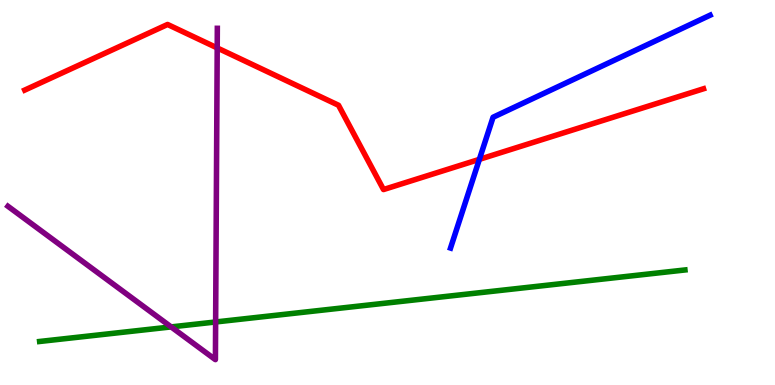[{'lines': ['blue', 'red'], 'intersections': [{'x': 6.19, 'y': 5.86}]}, {'lines': ['green', 'red'], 'intersections': []}, {'lines': ['purple', 'red'], 'intersections': [{'x': 2.8, 'y': 8.76}]}, {'lines': ['blue', 'green'], 'intersections': []}, {'lines': ['blue', 'purple'], 'intersections': []}, {'lines': ['green', 'purple'], 'intersections': [{'x': 2.21, 'y': 1.51}, {'x': 2.78, 'y': 1.64}]}]